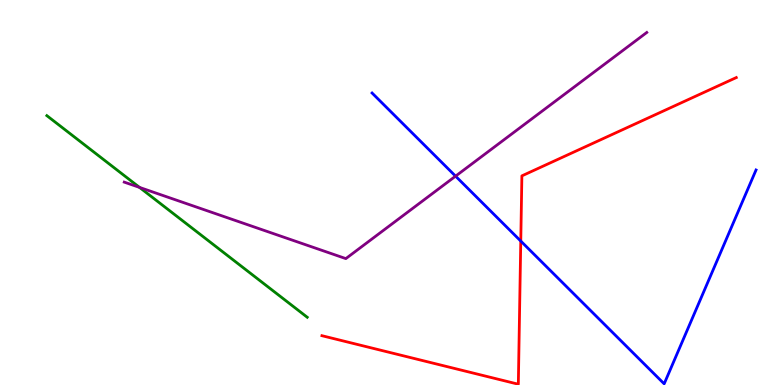[{'lines': ['blue', 'red'], 'intersections': [{'x': 6.72, 'y': 3.74}]}, {'lines': ['green', 'red'], 'intersections': []}, {'lines': ['purple', 'red'], 'intersections': []}, {'lines': ['blue', 'green'], 'intersections': []}, {'lines': ['blue', 'purple'], 'intersections': [{'x': 5.88, 'y': 5.42}]}, {'lines': ['green', 'purple'], 'intersections': [{'x': 1.8, 'y': 5.13}]}]